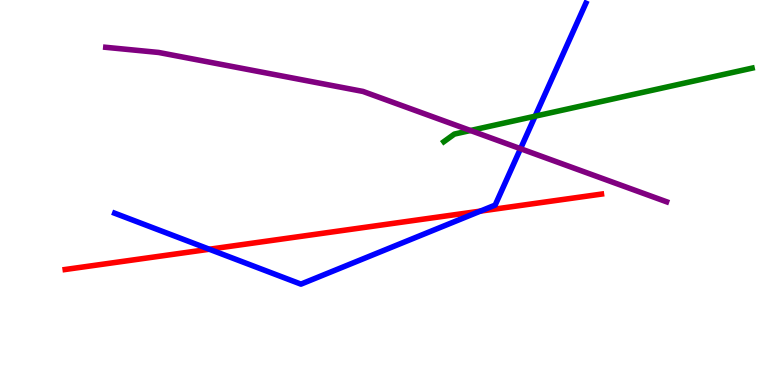[{'lines': ['blue', 'red'], 'intersections': [{'x': 2.7, 'y': 3.53}, {'x': 6.2, 'y': 4.52}]}, {'lines': ['green', 'red'], 'intersections': []}, {'lines': ['purple', 'red'], 'intersections': []}, {'lines': ['blue', 'green'], 'intersections': [{'x': 6.9, 'y': 6.98}]}, {'lines': ['blue', 'purple'], 'intersections': [{'x': 6.72, 'y': 6.14}]}, {'lines': ['green', 'purple'], 'intersections': [{'x': 6.07, 'y': 6.61}]}]